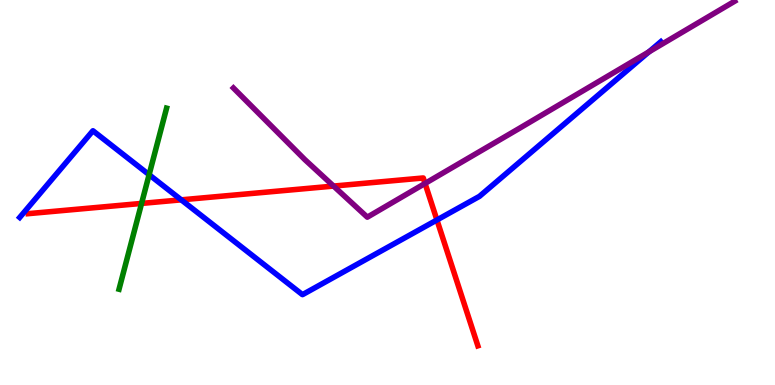[{'lines': ['blue', 'red'], 'intersections': [{'x': 2.34, 'y': 4.81}, {'x': 5.64, 'y': 4.29}]}, {'lines': ['green', 'red'], 'intersections': [{'x': 1.83, 'y': 4.72}]}, {'lines': ['purple', 'red'], 'intersections': [{'x': 4.3, 'y': 5.17}, {'x': 5.48, 'y': 5.24}]}, {'lines': ['blue', 'green'], 'intersections': [{'x': 1.92, 'y': 5.46}]}, {'lines': ['blue', 'purple'], 'intersections': [{'x': 8.37, 'y': 8.65}]}, {'lines': ['green', 'purple'], 'intersections': []}]